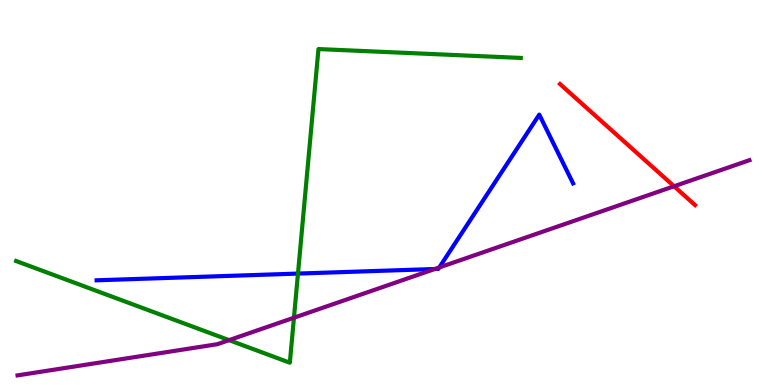[{'lines': ['blue', 'red'], 'intersections': []}, {'lines': ['green', 'red'], 'intersections': []}, {'lines': ['purple', 'red'], 'intersections': [{'x': 8.7, 'y': 5.16}]}, {'lines': ['blue', 'green'], 'intersections': [{'x': 3.84, 'y': 2.89}]}, {'lines': ['blue', 'purple'], 'intersections': [{'x': 5.61, 'y': 3.01}, {'x': 5.67, 'y': 3.05}]}, {'lines': ['green', 'purple'], 'intersections': [{'x': 2.96, 'y': 1.17}, {'x': 3.79, 'y': 1.75}]}]